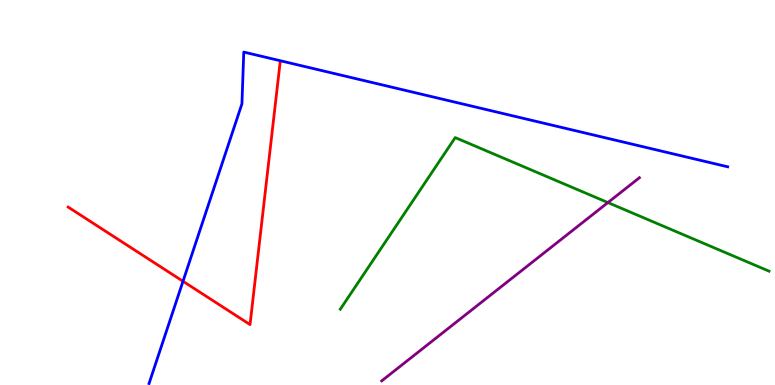[{'lines': ['blue', 'red'], 'intersections': [{'x': 2.36, 'y': 2.69}]}, {'lines': ['green', 'red'], 'intersections': []}, {'lines': ['purple', 'red'], 'intersections': []}, {'lines': ['blue', 'green'], 'intersections': []}, {'lines': ['blue', 'purple'], 'intersections': []}, {'lines': ['green', 'purple'], 'intersections': [{'x': 7.84, 'y': 4.74}]}]